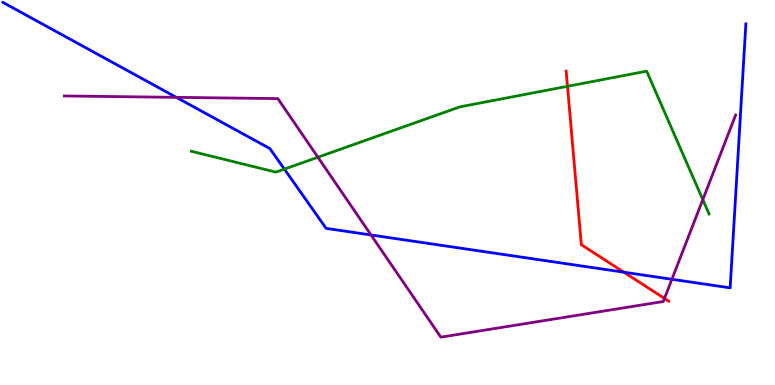[{'lines': ['blue', 'red'], 'intersections': [{'x': 8.05, 'y': 2.93}]}, {'lines': ['green', 'red'], 'intersections': [{'x': 7.32, 'y': 7.76}]}, {'lines': ['purple', 'red'], 'intersections': [{'x': 8.57, 'y': 2.25}]}, {'lines': ['blue', 'green'], 'intersections': [{'x': 3.67, 'y': 5.61}]}, {'lines': ['blue', 'purple'], 'intersections': [{'x': 2.28, 'y': 7.47}, {'x': 4.79, 'y': 3.9}, {'x': 8.67, 'y': 2.75}]}, {'lines': ['green', 'purple'], 'intersections': [{'x': 4.1, 'y': 5.92}, {'x': 9.07, 'y': 4.81}]}]